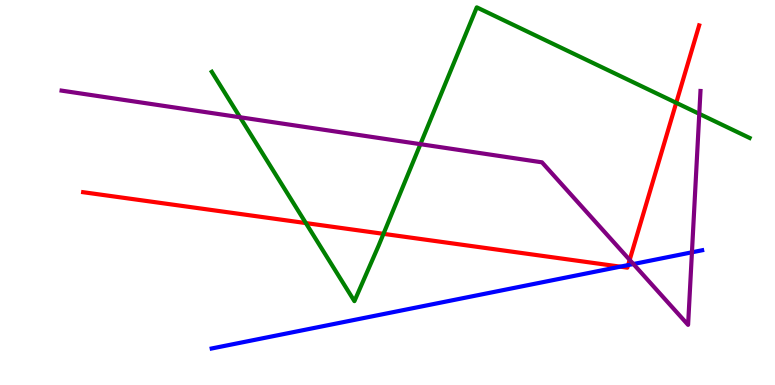[{'lines': ['blue', 'red'], 'intersections': [{'x': 8.0, 'y': 3.07}, {'x': 8.1, 'y': 3.11}]}, {'lines': ['green', 'red'], 'intersections': [{'x': 3.95, 'y': 4.21}, {'x': 4.95, 'y': 3.93}, {'x': 8.73, 'y': 7.33}]}, {'lines': ['purple', 'red'], 'intersections': [{'x': 8.12, 'y': 3.25}]}, {'lines': ['blue', 'green'], 'intersections': []}, {'lines': ['blue', 'purple'], 'intersections': [{'x': 8.17, 'y': 3.14}, {'x': 8.93, 'y': 3.45}]}, {'lines': ['green', 'purple'], 'intersections': [{'x': 3.1, 'y': 6.95}, {'x': 5.42, 'y': 6.26}, {'x': 9.02, 'y': 7.04}]}]